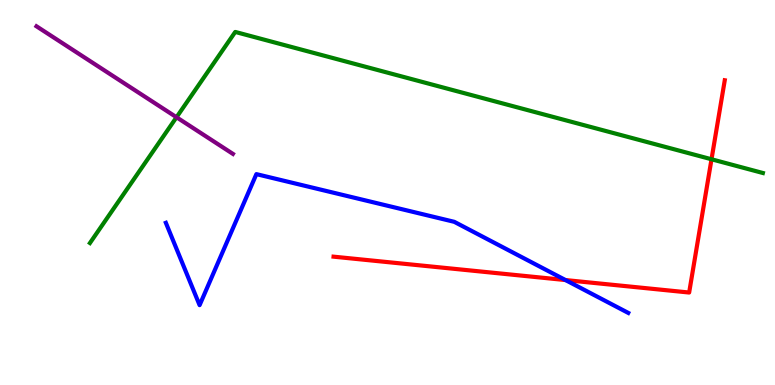[{'lines': ['blue', 'red'], 'intersections': [{'x': 7.3, 'y': 2.73}]}, {'lines': ['green', 'red'], 'intersections': [{'x': 9.18, 'y': 5.86}]}, {'lines': ['purple', 'red'], 'intersections': []}, {'lines': ['blue', 'green'], 'intersections': []}, {'lines': ['blue', 'purple'], 'intersections': []}, {'lines': ['green', 'purple'], 'intersections': [{'x': 2.28, 'y': 6.95}]}]